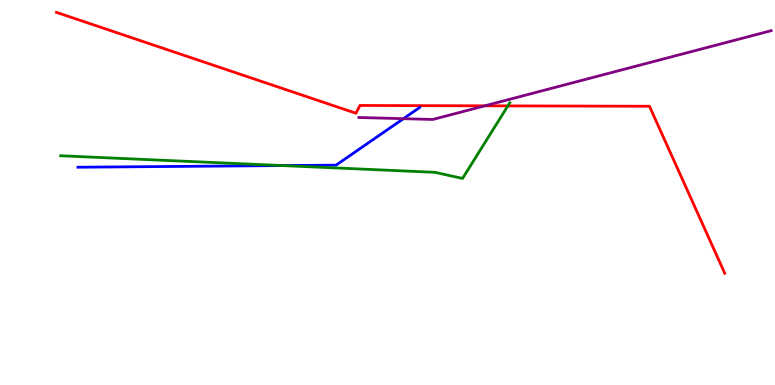[{'lines': ['blue', 'red'], 'intersections': []}, {'lines': ['green', 'red'], 'intersections': [{'x': 6.55, 'y': 7.25}]}, {'lines': ['purple', 'red'], 'intersections': [{'x': 6.26, 'y': 7.25}]}, {'lines': ['blue', 'green'], 'intersections': [{'x': 3.65, 'y': 5.7}]}, {'lines': ['blue', 'purple'], 'intersections': [{'x': 5.21, 'y': 6.92}]}, {'lines': ['green', 'purple'], 'intersections': []}]